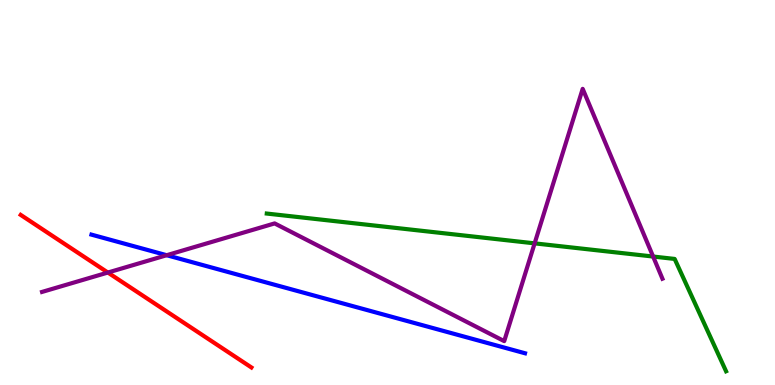[{'lines': ['blue', 'red'], 'intersections': []}, {'lines': ['green', 'red'], 'intersections': []}, {'lines': ['purple', 'red'], 'intersections': [{'x': 1.39, 'y': 2.92}]}, {'lines': ['blue', 'green'], 'intersections': []}, {'lines': ['blue', 'purple'], 'intersections': [{'x': 2.15, 'y': 3.37}]}, {'lines': ['green', 'purple'], 'intersections': [{'x': 6.9, 'y': 3.68}, {'x': 8.43, 'y': 3.34}]}]